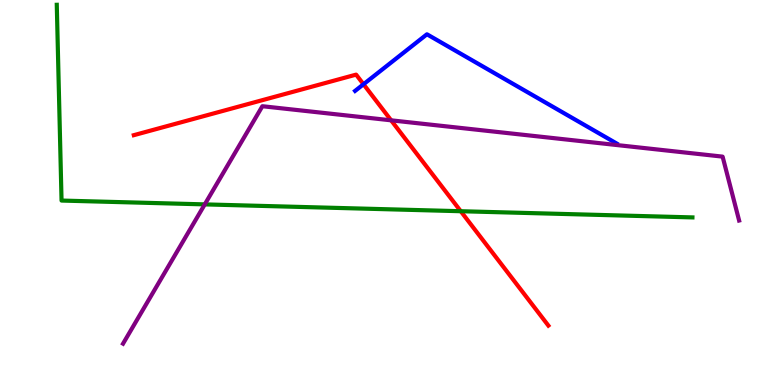[{'lines': ['blue', 'red'], 'intersections': [{'x': 4.69, 'y': 7.81}]}, {'lines': ['green', 'red'], 'intersections': [{'x': 5.95, 'y': 4.51}]}, {'lines': ['purple', 'red'], 'intersections': [{'x': 5.05, 'y': 6.87}]}, {'lines': ['blue', 'green'], 'intersections': []}, {'lines': ['blue', 'purple'], 'intersections': []}, {'lines': ['green', 'purple'], 'intersections': [{'x': 2.64, 'y': 4.69}]}]